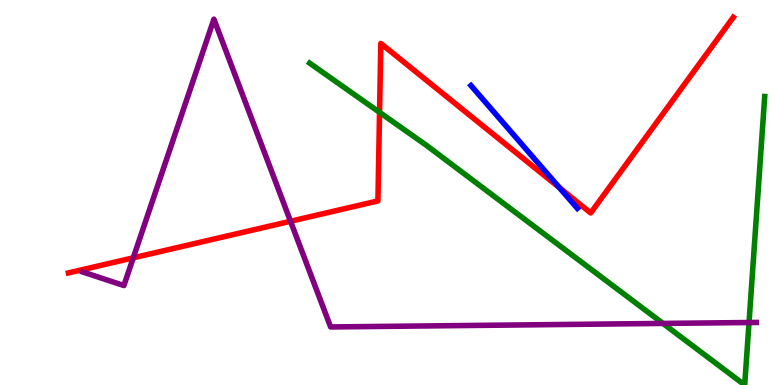[{'lines': ['blue', 'red'], 'intersections': [{'x': 7.22, 'y': 5.12}]}, {'lines': ['green', 'red'], 'intersections': [{'x': 4.9, 'y': 7.08}]}, {'lines': ['purple', 'red'], 'intersections': [{'x': 1.72, 'y': 3.3}, {'x': 3.75, 'y': 4.25}]}, {'lines': ['blue', 'green'], 'intersections': []}, {'lines': ['blue', 'purple'], 'intersections': []}, {'lines': ['green', 'purple'], 'intersections': [{'x': 8.55, 'y': 1.6}, {'x': 9.66, 'y': 1.62}]}]